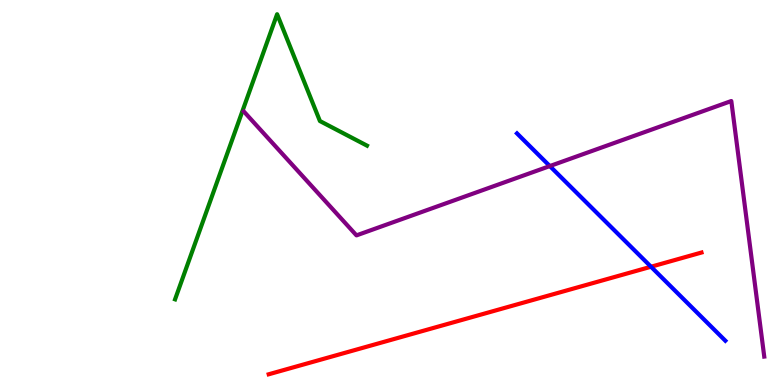[{'lines': ['blue', 'red'], 'intersections': [{'x': 8.4, 'y': 3.07}]}, {'lines': ['green', 'red'], 'intersections': []}, {'lines': ['purple', 'red'], 'intersections': []}, {'lines': ['blue', 'green'], 'intersections': []}, {'lines': ['blue', 'purple'], 'intersections': [{'x': 7.09, 'y': 5.69}]}, {'lines': ['green', 'purple'], 'intersections': []}]